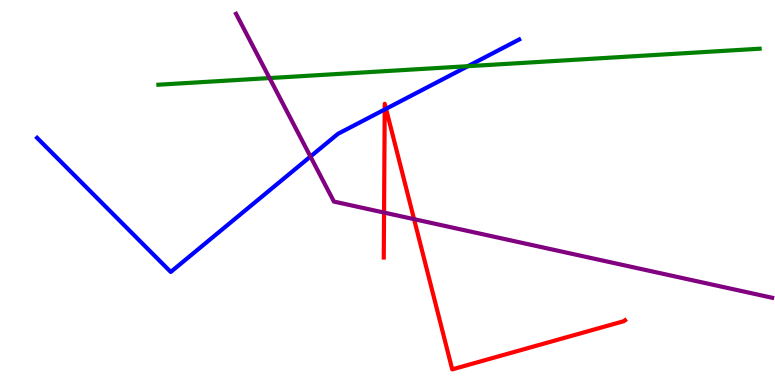[{'lines': ['blue', 'red'], 'intersections': [{'x': 4.96, 'y': 7.16}, {'x': 4.98, 'y': 7.17}]}, {'lines': ['green', 'red'], 'intersections': []}, {'lines': ['purple', 'red'], 'intersections': [{'x': 4.96, 'y': 4.48}, {'x': 5.34, 'y': 4.31}]}, {'lines': ['blue', 'green'], 'intersections': [{'x': 6.04, 'y': 8.28}]}, {'lines': ['blue', 'purple'], 'intersections': [{'x': 4.01, 'y': 5.93}]}, {'lines': ['green', 'purple'], 'intersections': [{'x': 3.48, 'y': 7.97}]}]